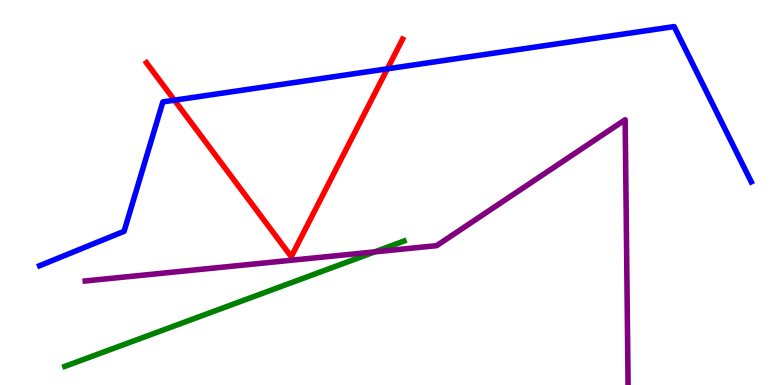[{'lines': ['blue', 'red'], 'intersections': [{'x': 2.25, 'y': 7.4}, {'x': 5.0, 'y': 8.21}]}, {'lines': ['green', 'red'], 'intersections': []}, {'lines': ['purple', 'red'], 'intersections': []}, {'lines': ['blue', 'green'], 'intersections': []}, {'lines': ['blue', 'purple'], 'intersections': []}, {'lines': ['green', 'purple'], 'intersections': [{'x': 4.84, 'y': 3.46}]}]